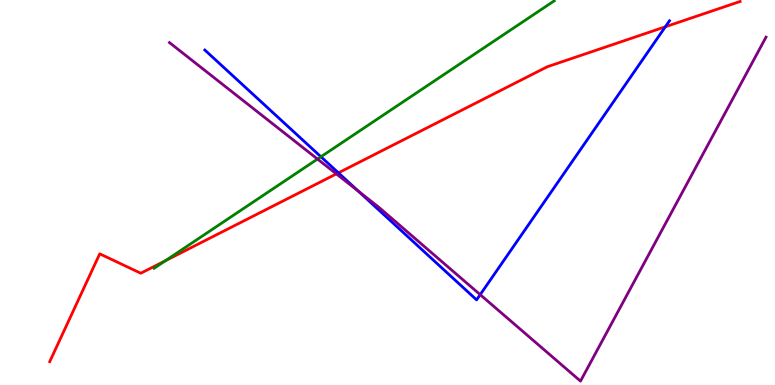[{'lines': ['blue', 'red'], 'intersections': [{'x': 4.37, 'y': 5.51}, {'x': 8.58, 'y': 9.3}]}, {'lines': ['green', 'red'], 'intersections': [{'x': 2.13, 'y': 3.23}]}, {'lines': ['purple', 'red'], 'intersections': [{'x': 4.34, 'y': 5.48}]}, {'lines': ['blue', 'green'], 'intersections': [{'x': 4.14, 'y': 5.93}]}, {'lines': ['blue', 'purple'], 'intersections': [{'x': 4.62, 'y': 5.03}, {'x': 6.2, 'y': 2.35}]}, {'lines': ['green', 'purple'], 'intersections': [{'x': 4.1, 'y': 5.87}]}]